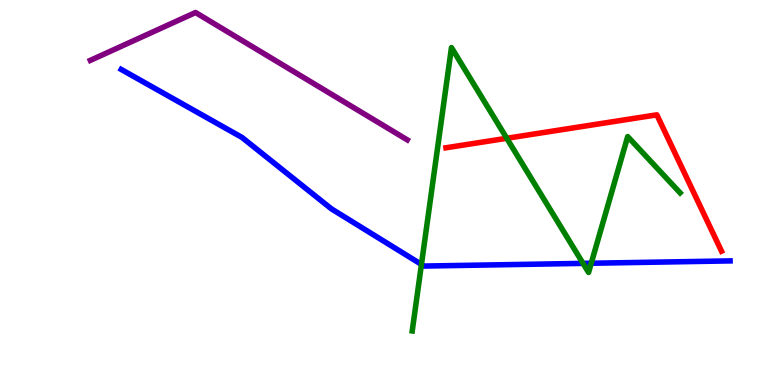[{'lines': ['blue', 'red'], 'intersections': []}, {'lines': ['green', 'red'], 'intersections': [{'x': 6.54, 'y': 6.41}]}, {'lines': ['purple', 'red'], 'intersections': []}, {'lines': ['blue', 'green'], 'intersections': [{'x': 5.44, 'y': 3.13}, {'x': 7.52, 'y': 3.16}, {'x': 7.63, 'y': 3.16}]}, {'lines': ['blue', 'purple'], 'intersections': []}, {'lines': ['green', 'purple'], 'intersections': []}]